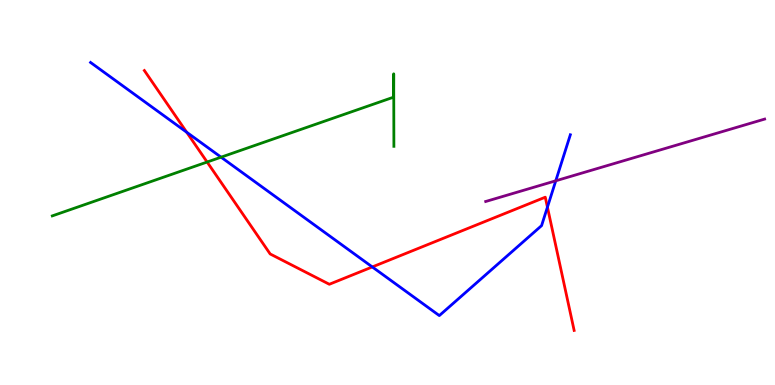[{'lines': ['blue', 'red'], 'intersections': [{'x': 2.41, 'y': 6.57}, {'x': 4.8, 'y': 3.07}, {'x': 7.06, 'y': 4.62}]}, {'lines': ['green', 'red'], 'intersections': [{'x': 2.67, 'y': 5.79}]}, {'lines': ['purple', 'red'], 'intersections': []}, {'lines': ['blue', 'green'], 'intersections': [{'x': 2.85, 'y': 5.92}]}, {'lines': ['blue', 'purple'], 'intersections': [{'x': 7.17, 'y': 5.3}]}, {'lines': ['green', 'purple'], 'intersections': []}]